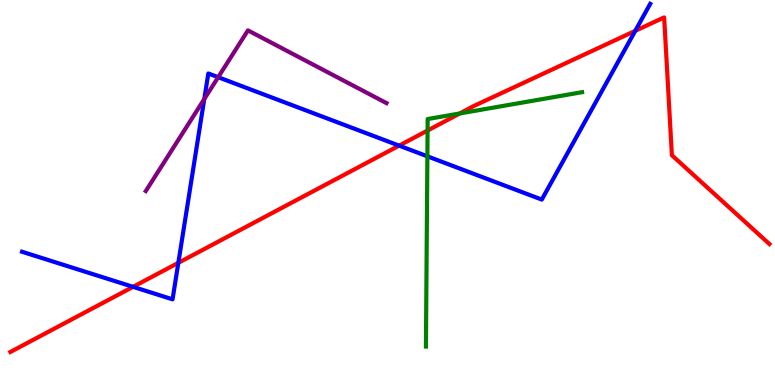[{'lines': ['blue', 'red'], 'intersections': [{'x': 1.72, 'y': 2.55}, {'x': 2.3, 'y': 3.17}, {'x': 5.15, 'y': 6.22}, {'x': 8.2, 'y': 9.2}]}, {'lines': ['green', 'red'], 'intersections': [{'x': 5.52, 'y': 6.61}, {'x': 5.93, 'y': 7.05}]}, {'lines': ['purple', 'red'], 'intersections': []}, {'lines': ['blue', 'green'], 'intersections': [{'x': 5.51, 'y': 5.94}]}, {'lines': ['blue', 'purple'], 'intersections': [{'x': 2.64, 'y': 7.43}, {'x': 2.82, 'y': 7.99}]}, {'lines': ['green', 'purple'], 'intersections': []}]